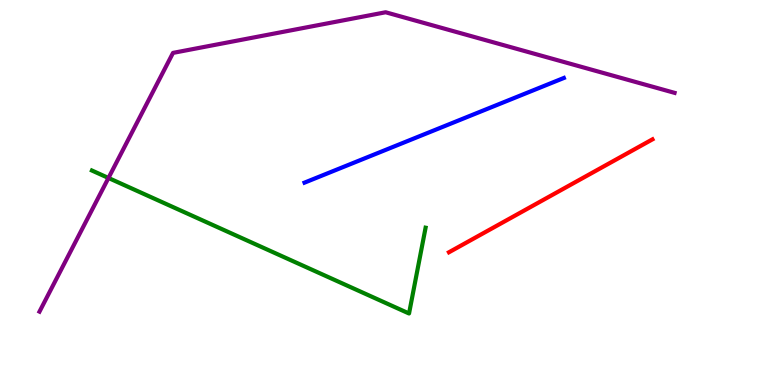[{'lines': ['blue', 'red'], 'intersections': []}, {'lines': ['green', 'red'], 'intersections': []}, {'lines': ['purple', 'red'], 'intersections': []}, {'lines': ['blue', 'green'], 'intersections': []}, {'lines': ['blue', 'purple'], 'intersections': []}, {'lines': ['green', 'purple'], 'intersections': [{'x': 1.4, 'y': 5.38}]}]